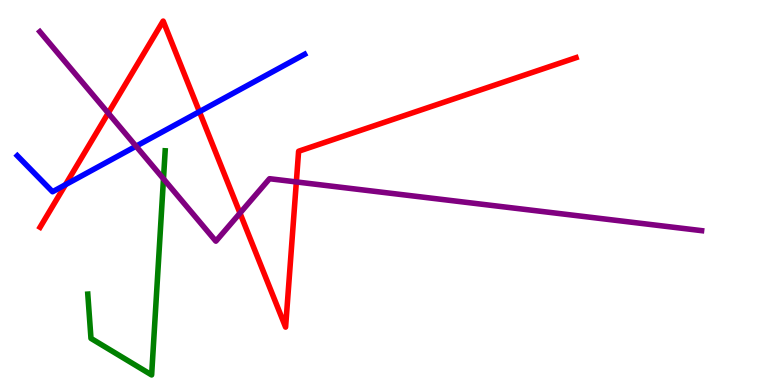[{'lines': ['blue', 'red'], 'intersections': [{'x': 0.845, 'y': 5.2}, {'x': 2.57, 'y': 7.1}]}, {'lines': ['green', 'red'], 'intersections': []}, {'lines': ['purple', 'red'], 'intersections': [{'x': 1.4, 'y': 7.06}, {'x': 3.1, 'y': 4.46}, {'x': 3.82, 'y': 5.27}]}, {'lines': ['blue', 'green'], 'intersections': []}, {'lines': ['blue', 'purple'], 'intersections': [{'x': 1.76, 'y': 6.2}]}, {'lines': ['green', 'purple'], 'intersections': [{'x': 2.11, 'y': 5.35}]}]